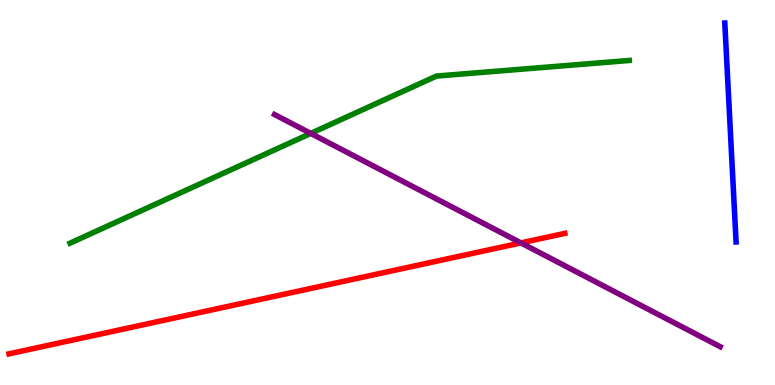[{'lines': ['blue', 'red'], 'intersections': []}, {'lines': ['green', 'red'], 'intersections': []}, {'lines': ['purple', 'red'], 'intersections': [{'x': 6.72, 'y': 3.69}]}, {'lines': ['blue', 'green'], 'intersections': []}, {'lines': ['blue', 'purple'], 'intersections': []}, {'lines': ['green', 'purple'], 'intersections': [{'x': 4.01, 'y': 6.54}]}]